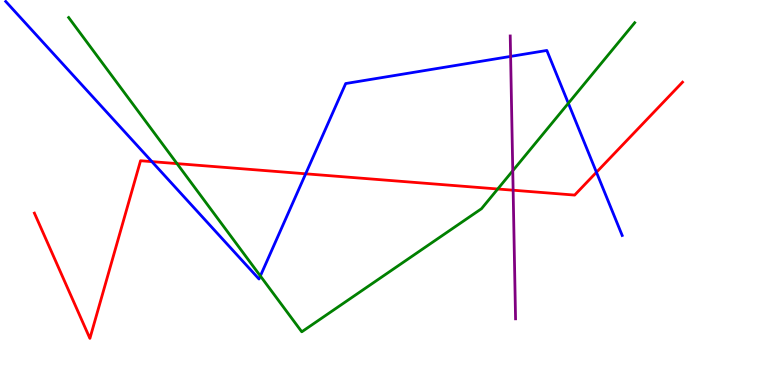[{'lines': ['blue', 'red'], 'intersections': [{'x': 1.96, 'y': 5.8}, {'x': 3.94, 'y': 5.49}, {'x': 7.7, 'y': 5.53}]}, {'lines': ['green', 'red'], 'intersections': [{'x': 2.28, 'y': 5.75}, {'x': 6.42, 'y': 5.09}]}, {'lines': ['purple', 'red'], 'intersections': [{'x': 6.62, 'y': 5.06}]}, {'lines': ['blue', 'green'], 'intersections': [{'x': 3.36, 'y': 2.83}, {'x': 7.33, 'y': 7.32}]}, {'lines': ['blue', 'purple'], 'intersections': [{'x': 6.59, 'y': 8.53}]}, {'lines': ['green', 'purple'], 'intersections': [{'x': 6.62, 'y': 5.57}]}]